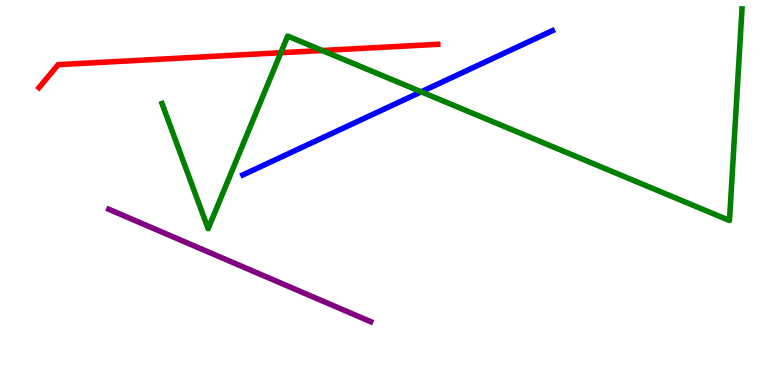[{'lines': ['blue', 'red'], 'intersections': []}, {'lines': ['green', 'red'], 'intersections': [{'x': 3.62, 'y': 8.63}, {'x': 4.16, 'y': 8.69}]}, {'lines': ['purple', 'red'], 'intersections': []}, {'lines': ['blue', 'green'], 'intersections': [{'x': 5.43, 'y': 7.62}]}, {'lines': ['blue', 'purple'], 'intersections': []}, {'lines': ['green', 'purple'], 'intersections': []}]